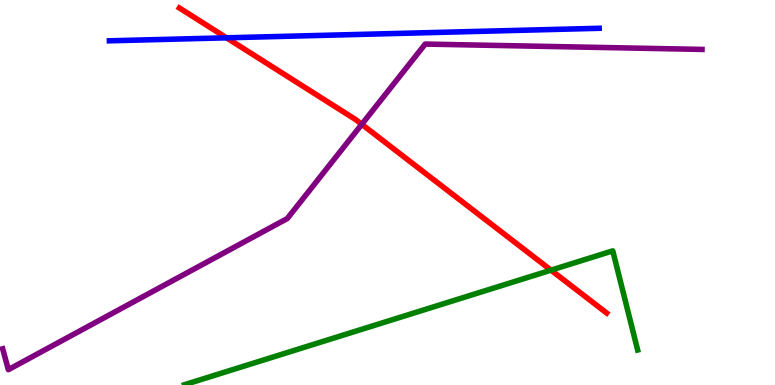[{'lines': ['blue', 'red'], 'intersections': [{'x': 2.92, 'y': 9.02}]}, {'lines': ['green', 'red'], 'intersections': [{'x': 7.11, 'y': 2.98}]}, {'lines': ['purple', 'red'], 'intersections': [{'x': 4.67, 'y': 6.77}]}, {'lines': ['blue', 'green'], 'intersections': []}, {'lines': ['blue', 'purple'], 'intersections': []}, {'lines': ['green', 'purple'], 'intersections': []}]